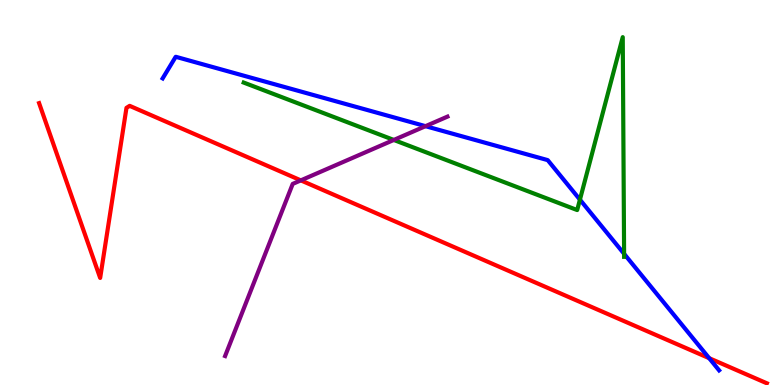[{'lines': ['blue', 'red'], 'intersections': [{'x': 9.15, 'y': 0.697}]}, {'lines': ['green', 'red'], 'intersections': []}, {'lines': ['purple', 'red'], 'intersections': [{'x': 3.88, 'y': 5.32}]}, {'lines': ['blue', 'green'], 'intersections': [{'x': 7.48, 'y': 4.81}, {'x': 8.05, 'y': 3.41}]}, {'lines': ['blue', 'purple'], 'intersections': [{'x': 5.49, 'y': 6.72}]}, {'lines': ['green', 'purple'], 'intersections': [{'x': 5.08, 'y': 6.36}]}]